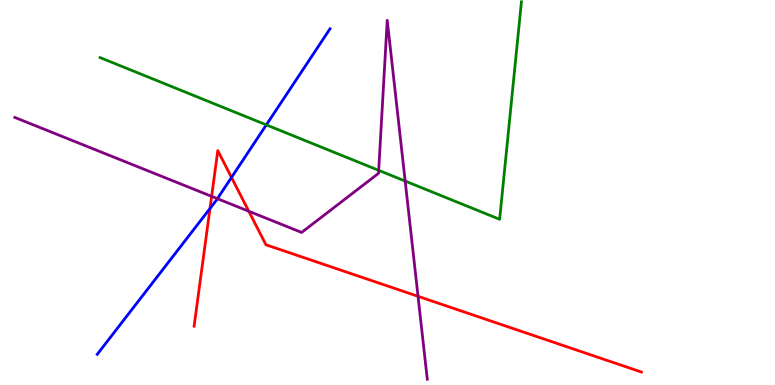[{'lines': ['blue', 'red'], 'intersections': [{'x': 2.71, 'y': 4.58}, {'x': 2.99, 'y': 5.39}]}, {'lines': ['green', 'red'], 'intersections': []}, {'lines': ['purple', 'red'], 'intersections': [{'x': 2.73, 'y': 4.9}, {'x': 3.21, 'y': 4.51}, {'x': 5.39, 'y': 2.3}]}, {'lines': ['blue', 'green'], 'intersections': [{'x': 3.44, 'y': 6.76}]}, {'lines': ['blue', 'purple'], 'intersections': [{'x': 2.81, 'y': 4.84}]}, {'lines': ['green', 'purple'], 'intersections': [{'x': 4.89, 'y': 5.58}, {'x': 5.23, 'y': 5.3}]}]